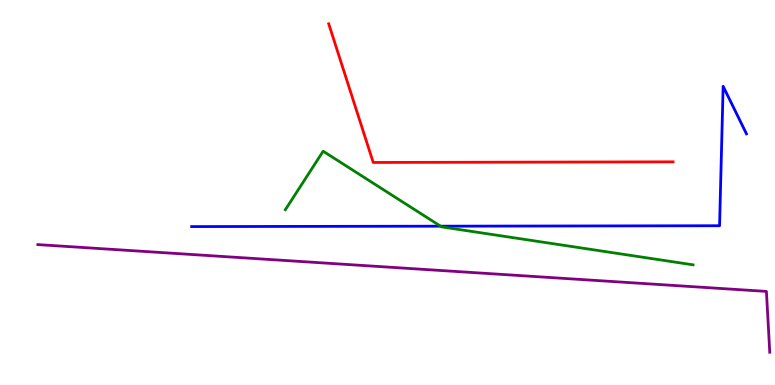[{'lines': ['blue', 'red'], 'intersections': []}, {'lines': ['green', 'red'], 'intersections': []}, {'lines': ['purple', 'red'], 'intersections': []}, {'lines': ['blue', 'green'], 'intersections': [{'x': 5.68, 'y': 4.13}]}, {'lines': ['blue', 'purple'], 'intersections': []}, {'lines': ['green', 'purple'], 'intersections': []}]